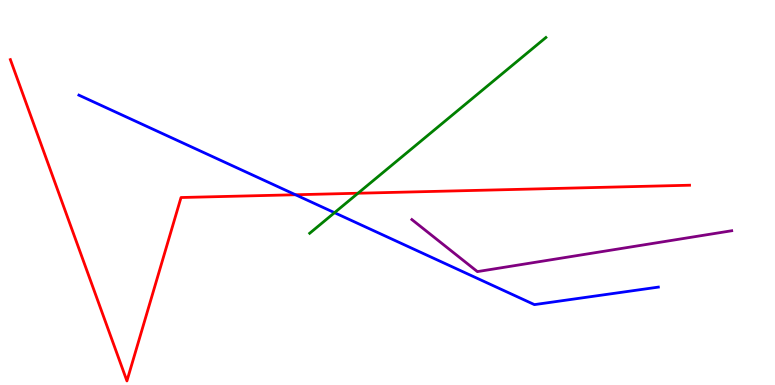[{'lines': ['blue', 'red'], 'intersections': [{'x': 3.81, 'y': 4.94}]}, {'lines': ['green', 'red'], 'intersections': [{'x': 4.62, 'y': 4.98}]}, {'lines': ['purple', 'red'], 'intersections': []}, {'lines': ['blue', 'green'], 'intersections': [{'x': 4.32, 'y': 4.48}]}, {'lines': ['blue', 'purple'], 'intersections': []}, {'lines': ['green', 'purple'], 'intersections': []}]